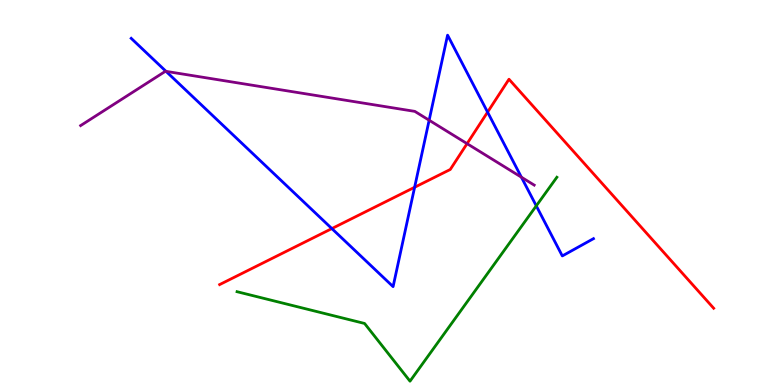[{'lines': ['blue', 'red'], 'intersections': [{'x': 4.28, 'y': 4.06}, {'x': 5.35, 'y': 5.14}, {'x': 6.29, 'y': 7.09}]}, {'lines': ['green', 'red'], 'intersections': []}, {'lines': ['purple', 'red'], 'intersections': [{'x': 6.03, 'y': 6.27}]}, {'lines': ['blue', 'green'], 'intersections': [{'x': 6.92, 'y': 4.65}]}, {'lines': ['blue', 'purple'], 'intersections': [{'x': 2.14, 'y': 8.15}, {'x': 5.54, 'y': 6.88}, {'x': 6.73, 'y': 5.4}]}, {'lines': ['green', 'purple'], 'intersections': []}]